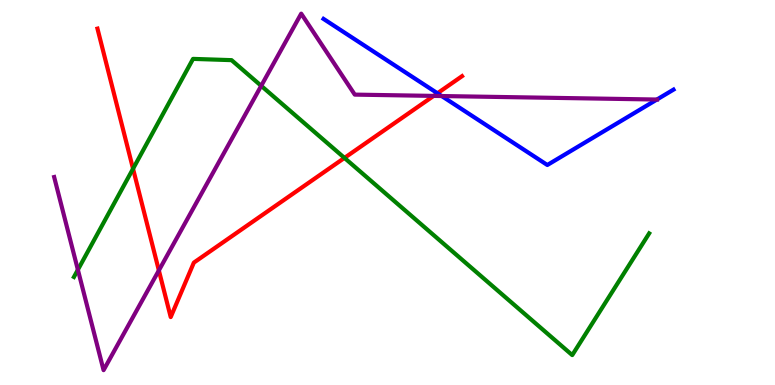[{'lines': ['blue', 'red'], 'intersections': [{'x': 5.64, 'y': 7.58}]}, {'lines': ['green', 'red'], 'intersections': [{'x': 1.72, 'y': 5.62}, {'x': 4.44, 'y': 5.9}]}, {'lines': ['purple', 'red'], 'intersections': [{'x': 2.05, 'y': 2.98}, {'x': 5.6, 'y': 7.51}]}, {'lines': ['blue', 'green'], 'intersections': []}, {'lines': ['blue', 'purple'], 'intersections': [{'x': 5.7, 'y': 7.51}, {'x': 8.48, 'y': 7.41}]}, {'lines': ['green', 'purple'], 'intersections': [{'x': 1.0, 'y': 2.99}, {'x': 3.37, 'y': 7.77}]}]